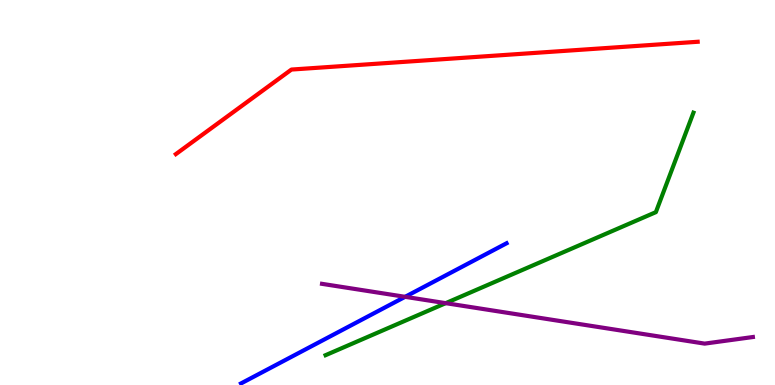[{'lines': ['blue', 'red'], 'intersections': []}, {'lines': ['green', 'red'], 'intersections': []}, {'lines': ['purple', 'red'], 'intersections': []}, {'lines': ['blue', 'green'], 'intersections': []}, {'lines': ['blue', 'purple'], 'intersections': [{'x': 5.23, 'y': 2.29}]}, {'lines': ['green', 'purple'], 'intersections': [{'x': 5.75, 'y': 2.13}]}]